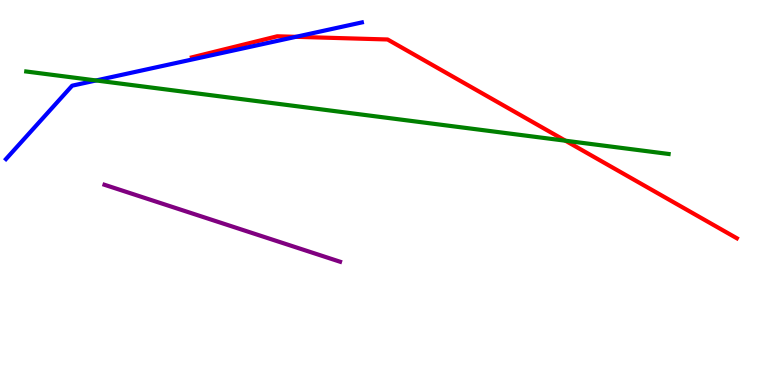[{'lines': ['blue', 'red'], 'intersections': [{'x': 3.82, 'y': 9.04}]}, {'lines': ['green', 'red'], 'intersections': [{'x': 7.3, 'y': 6.34}]}, {'lines': ['purple', 'red'], 'intersections': []}, {'lines': ['blue', 'green'], 'intersections': [{'x': 1.24, 'y': 7.91}]}, {'lines': ['blue', 'purple'], 'intersections': []}, {'lines': ['green', 'purple'], 'intersections': []}]